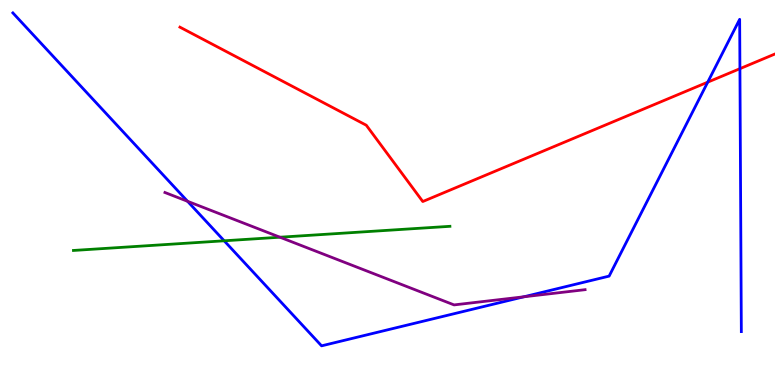[{'lines': ['blue', 'red'], 'intersections': [{'x': 9.13, 'y': 7.87}, {'x': 9.55, 'y': 8.22}]}, {'lines': ['green', 'red'], 'intersections': []}, {'lines': ['purple', 'red'], 'intersections': []}, {'lines': ['blue', 'green'], 'intersections': [{'x': 2.89, 'y': 3.75}]}, {'lines': ['blue', 'purple'], 'intersections': [{'x': 2.42, 'y': 4.77}, {'x': 6.76, 'y': 2.29}]}, {'lines': ['green', 'purple'], 'intersections': [{'x': 3.61, 'y': 3.84}]}]